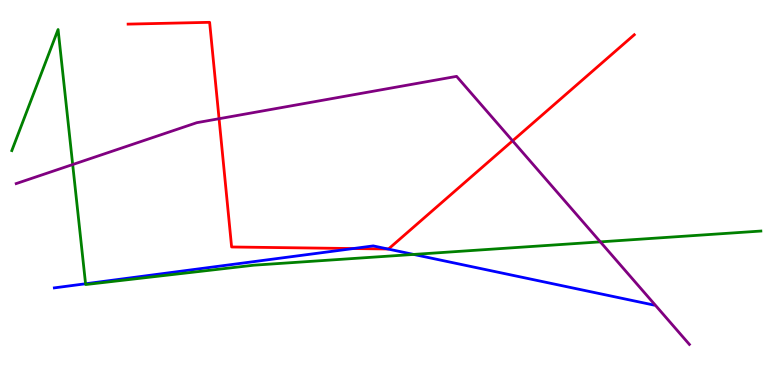[{'lines': ['blue', 'red'], 'intersections': [{'x': 4.56, 'y': 3.54}, {'x': 5.0, 'y': 3.53}]}, {'lines': ['green', 'red'], 'intersections': []}, {'lines': ['purple', 'red'], 'intersections': [{'x': 2.83, 'y': 6.92}, {'x': 6.61, 'y': 6.34}]}, {'lines': ['blue', 'green'], 'intersections': [{'x': 1.1, 'y': 2.63}, {'x': 5.34, 'y': 3.39}]}, {'lines': ['blue', 'purple'], 'intersections': []}, {'lines': ['green', 'purple'], 'intersections': [{'x': 0.938, 'y': 5.73}, {'x': 7.75, 'y': 3.72}]}]